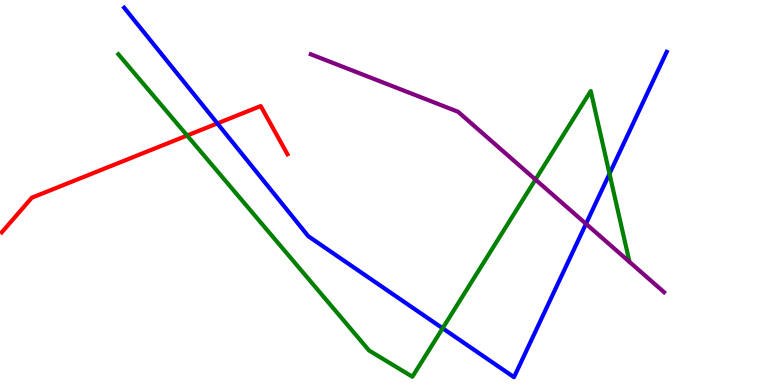[{'lines': ['blue', 'red'], 'intersections': [{'x': 2.8, 'y': 6.79}]}, {'lines': ['green', 'red'], 'intersections': [{'x': 2.41, 'y': 6.48}]}, {'lines': ['purple', 'red'], 'intersections': []}, {'lines': ['blue', 'green'], 'intersections': [{'x': 5.71, 'y': 1.47}, {'x': 7.86, 'y': 5.49}]}, {'lines': ['blue', 'purple'], 'intersections': [{'x': 7.56, 'y': 4.19}]}, {'lines': ['green', 'purple'], 'intersections': [{'x': 6.91, 'y': 5.34}]}]